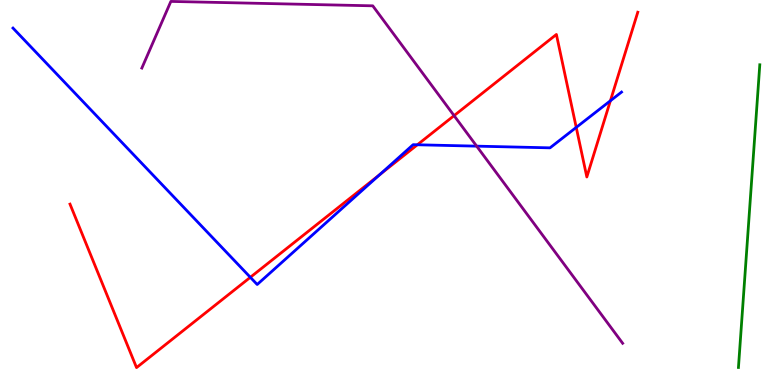[{'lines': ['blue', 'red'], 'intersections': [{'x': 3.23, 'y': 2.8}, {'x': 4.9, 'y': 5.46}, {'x': 5.39, 'y': 6.24}, {'x': 7.44, 'y': 6.69}, {'x': 7.88, 'y': 7.38}]}, {'lines': ['green', 'red'], 'intersections': []}, {'lines': ['purple', 'red'], 'intersections': [{'x': 5.86, 'y': 7.0}]}, {'lines': ['blue', 'green'], 'intersections': []}, {'lines': ['blue', 'purple'], 'intersections': [{'x': 6.15, 'y': 6.2}]}, {'lines': ['green', 'purple'], 'intersections': []}]